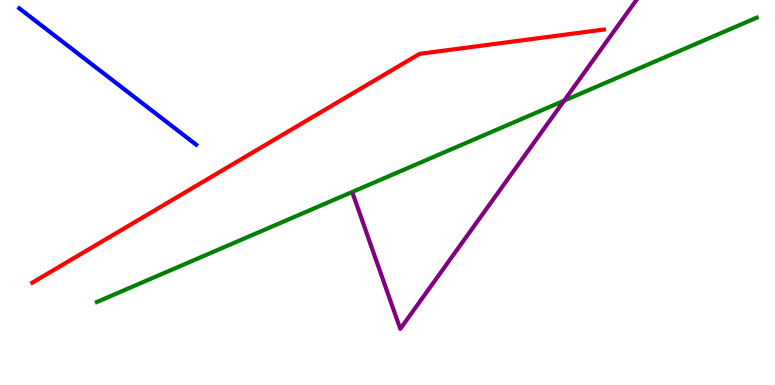[{'lines': ['blue', 'red'], 'intersections': []}, {'lines': ['green', 'red'], 'intersections': []}, {'lines': ['purple', 'red'], 'intersections': []}, {'lines': ['blue', 'green'], 'intersections': []}, {'lines': ['blue', 'purple'], 'intersections': []}, {'lines': ['green', 'purple'], 'intersections': [{'x': 7.28, 'y': 7.39}]}]